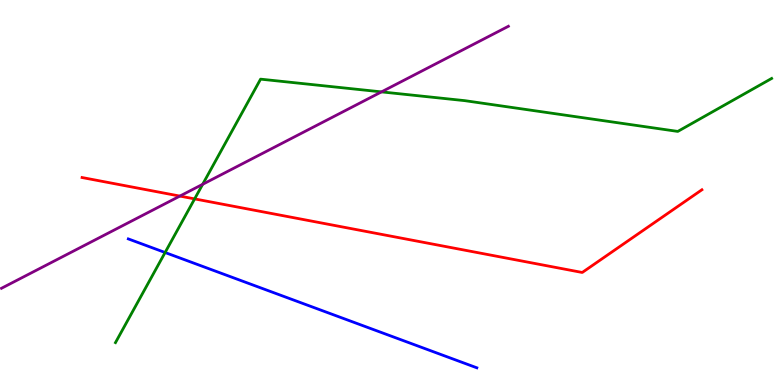[{'lines': ['blue', 'red'], 'intersections': []}, {'lines': ['green', 'red'], 'intersections': [{'x': 2.51, 'y': 4.83}]}, {'lines': ['purple', 'red'], 'intersections': [{'x': 2.32, 'y': 4.91}]}, {'lines': ['blue', 'green'], 'intersections': [{'x': 2.13, 'y': 3.44}]}, {'lines': ['blue', 'purple'], 'intersections': []}, {'lines': ['green', 'purple'], 'intersections': [{'x': 2.62, 'y': 5.21}, {'x': 4.92, 'y': 7.61}]}]